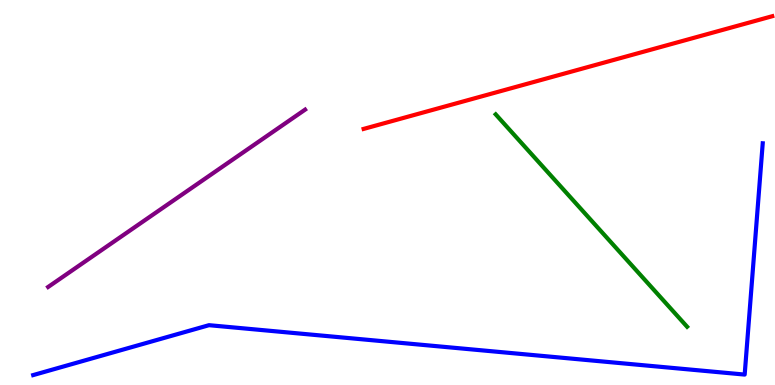[{'lines': ['blue', 'red'], 'intersections': []}, {'lines': ['green', 'red'], 'intersections': []}, {'lines': ['purple', 'red'], 'intersections': []}, {'lines': ['blue', 'green'], 'intersections': []}, {'lines': ['blue', 'purple'], 'intersections': []}, {'lines': ['green', 'purple'], 'intersections': []}]